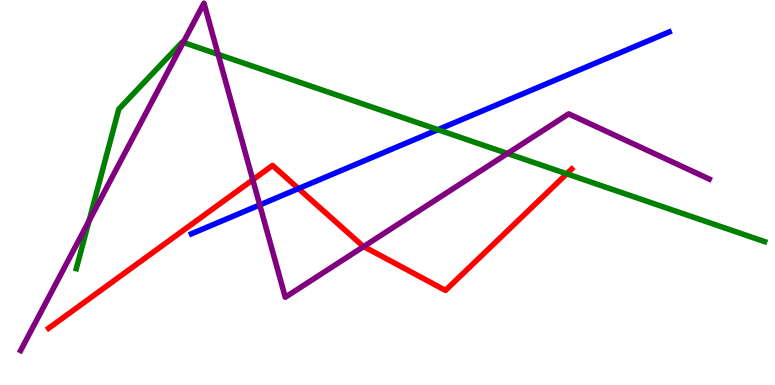[{'lines': ['blue', 'red'], 'intersections': [{'x': 3.85, 'y': 5.1}]}, {'lines': ['green', 'red'], 'intersections': [{'x': 7.31, 'y': 5.49}]}, {'lines': ['purple', 'red'], 'intersections': [{'x': 3.26, 'y': 5.33}, {'x': 4.69, 'y': 3.6}]}, {'lines': ['blue', 'green'], 'intersections': [{'x': 5.65, 'y': 6.63}]}, {'lines': ['blue', 'purple'], 'intersections': [{'x': 3.35, 'y': 4.68}]}, {'lines': ['green', 'purple'], 'intersections': [{'x': 1.15, 'y': 4.26}, {'x': 2.36, 'y': 8.9}, {'x': 2.81, 'y': 8.59}, {'x': 6.55, 'y': 6.01}]}]